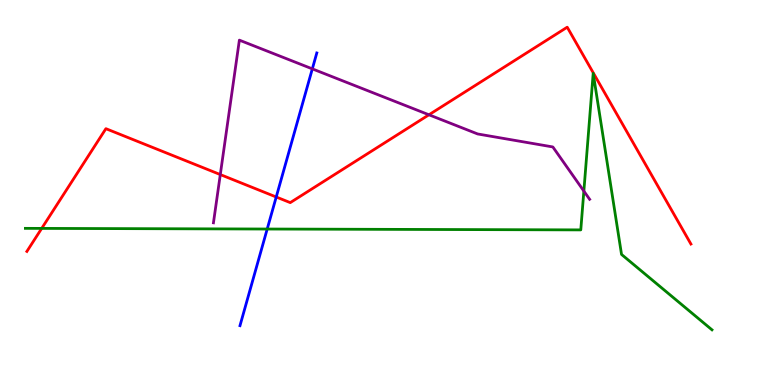[{'lines': ['blue', 'red'], 'intersections': [{'x': 3.56, 'y': 4.88}]}, {'lines': ['green', 'red'], 'intersections': [{'x': 0.538, 'y': 4.07}]}, {'lines': ['purple', 'red'], 'intersections': [{'x': 2.84, 'y': 5.47}, {'x': 5.53, 'y': 7.02}]}, {'lines': ['blue', 'green'], 'intersections': [{'x': 3.45, 'y': 4.05}]}, {'lines': ['blue', 'purple'], 'intersections': [{'x': 4.03, 'y': 8.21}]}, {'lines': ['green', 'purple'], 'intersections': [{'x': 7.53, 'y': 5.04}]}]